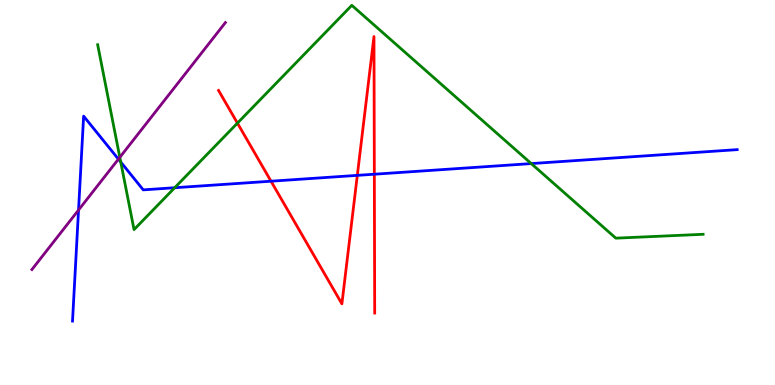[{'lines': ['blue', 'red'], 'intersections': [{'x': 3.5, 'y': 5.29}, {'x': 4.61, 'y': 5.45}, {'x': 4.83, 'y': 5.48}]}, {'lines': ['green', 'red'], 'intersections': [{'x': 3.06, 'y': 6.8}]}, {'lines': ['purple', 'red'], 'intersections': []}, {'lines': ['blue', 'green'], 'intersections': [{'x': 1.56, 'y': 5.79}, {'x': 2.25, 'y': 5.12}, {'x': 6.85, 'y': 5.75}]}, {'lines': ['blue', 'purple'], 'intersections': [{'x': 1.01, 'y': 4.54}, {'x': 1.53, 'y': 5.87}]}, {'lines': ['green', 'purple'], 'intersections': [{'x': 1.55, 'y': 5.91}]}]